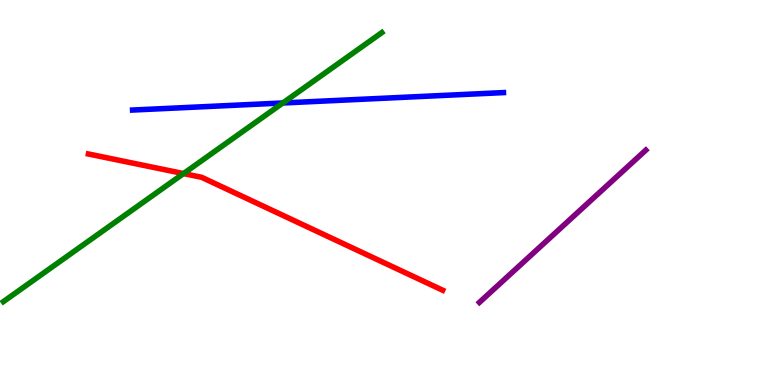[{'lines': ['blue', 'red'], 'intersections': []}, {'lines': ['green', 'red'], 'intersections': [{'x': 2.37, 'y': 5.49}]}, {'lines': ['purple', 'red'], 'intersections': []}, {'lines': ['blue', 'green'], 'intersections': [{'x': 3.65, 'y': 7.33}]}, {'lines': ['blue', 'purple'], 'intersections': []}, {'lines': ['green', 'purple'], 'intersections': []}]